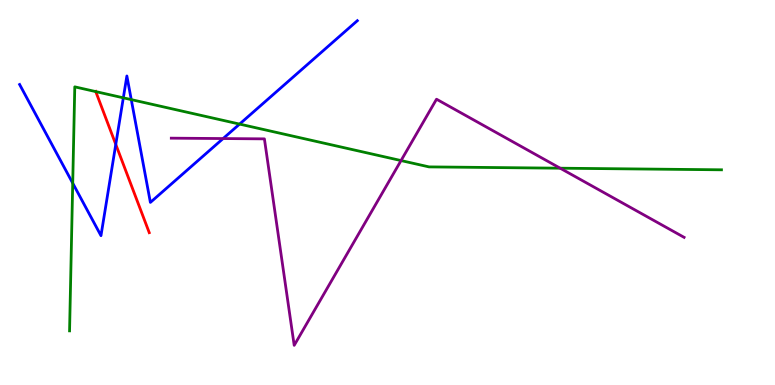[{'lines': ['blue', 'red'], 'intersections': [{'x': 1.49, 'y': 6.25}]}, {'lines': ['green', 'red'], 'intersections': [{'x': 1.24, 'y': 7.62}]}, {'lines': ['purple', 'red'], 'intersections': []}, {'lines': ['blue', 'green'], 'intersections': [{'x': 0.938, 'y': 5.24}, {'x': 1.59, 'y': 7.46}, {'x': 1.69, 'y': 7.41}, {'x': 3.09, 'y': 6.78}]}, {'lines': ['blue', 'purple'], 'intersections': [{'x': 2.88, 'y': 6.4}]}, {'lines': ['green', 'purple'], 'intersections': [{'x': 5.17, 'y': 5.83}, {'x': 7.23, 'y': 5.63}]}]